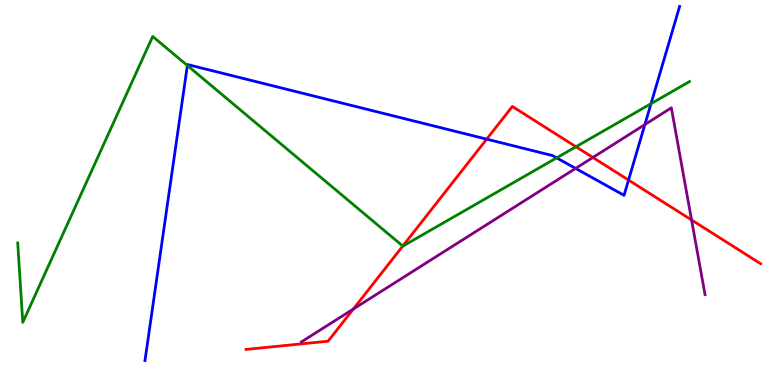[{'lines': ['blue', 'red'], 'intersections': [{'x': 6.28, 'y': 6.39}, {'x': 8.11, 'y': 5.32}]}, {'lines': ['green', 'red'], 'intersections': [{'x': 5.2, 'y': 3.61}, {'x': 7.43, 'y': 6.19}]}, {'lines': ['purple', 'red'], 'intersections': [{'x': 4.56, 'y': 1.97}, {'x': 7.65, 'y': 5.91}, {'x': 8.92, 'y': 4.29}]}, {'lines': ['blue', 'green'], 'intersections': [{'x': 2.42, 'y': 8.3}, {'x': 7.18, 'y': 5.9}, {'x': 8.4, 'y': 7.31}]}, {'lines': ['blue', 'purple'], 'intersections': [{'x': 7.43, 'y': 5.63}, {'x': 8.32, 'y': 6.76}]}, {'lines': ['green', 'purple'], 'intersections': []}]